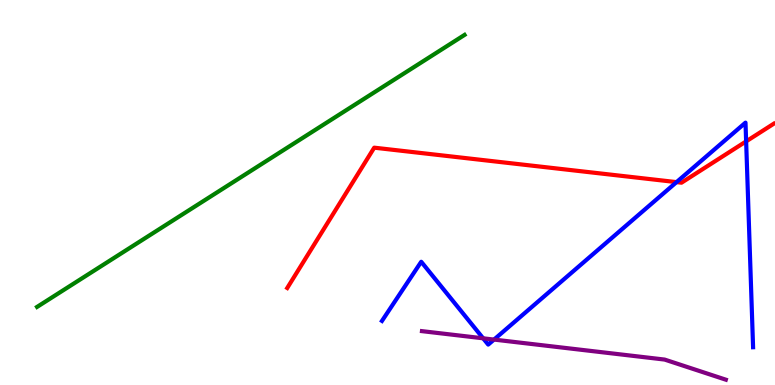[{'lines': ['blue', 'red'], 'intersections': [{'x': 8.73, 'y': 5.27}, {'x': 9.63, 'y': 6.33}]}, {'lines': ['green', 'red'], 'intersections': []}, {'lines': ['purple', 'red'], 'intersections': []}, {'lines': ['blue', 'green'], 'intersections': []}, {'lines': ['blue', 'purple'], 'intersections': [{'x': 6.23, 'y': 1.21}, {'x': 6.37, 'y': 1.18}]}, {'lines': ['green', 'purple'], 'intersections': []}]